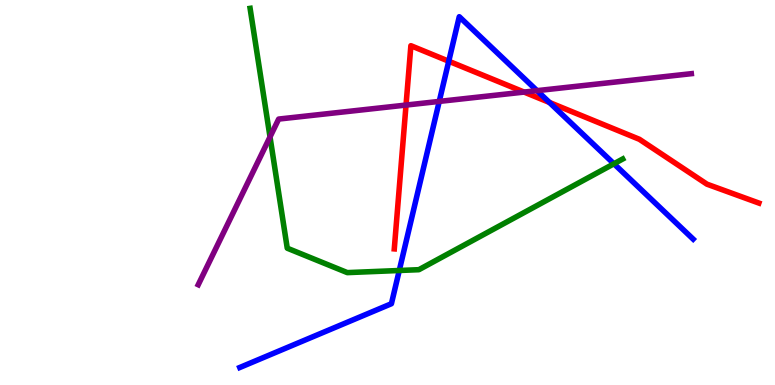[{'lines': ['blue', 'red'], 'intersections': [{'x': 5.79, 'y': 8.41}, {'x': 7.09, 'y': 7.34}]}, {'lines': ['green', 'red'], 'intersections': []}, {'lines': ['purple', 'red'], 'intersections': [{'x': 5.24, 'y': 7.27}, {'x': 6.76, 'y': 7.61}]}, {'lines': ['blue', 'green'], 'intersections': [{'x': 5.15, 'y': 2.97}, {'x': 7.92, 'y': 5.75}]}, {'lines': ['blue', 'purple'], 'intersections': [{'x': 5.67, 'y': 7.37}, {'x': 6.93, 'y': 7.65}]}, {'lines': ['green', 'purple'], 'intersections': [{'x': 3.48, 'y': 6.44}]}]